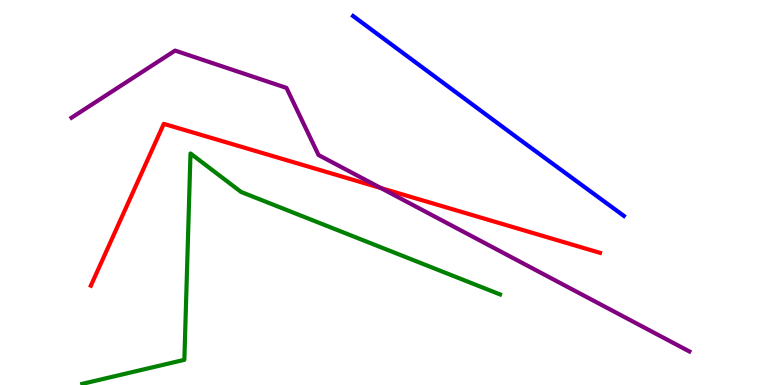[{'lines': ['blue', 'red'], 'intersections': []}, {'lines': ['green', 'red'], 'intersections': []}, {'lines': ['purple', 'red'], 'intersections': [{'x': 4.91, 'y': 5.12}]}, {'lines': ['blue', 'green'], 'intersections': []}, {'lines': ['blue', 'purple'], 'intersections': []}, {'lines': ['green', 'purple'], 'intersections': []}]